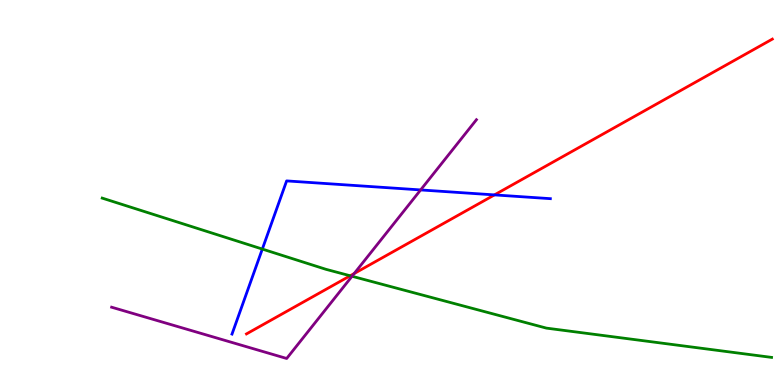[{'lines': ['blue', 'red'], 'intersections': [{'x': 6.38, 'y': 4.94}]}, {'lines': ['green', 'red'], 'intersections': [{'x': 4.52, 'y': 2.84}]}, {'lines': ['purple', 'red'], 'intersections': [{'x': 4.57, 'y': 2.9}]}, {'lines': ['blue', 'green'], 'intersections': [{'x': 3.38, 'y': 3.53}]}, {'lines': ['blue', 'purple'], 'intersections': [{'x': 5.43, 'y': 5.07}]}, {'lines': ['green', 'purple'], 'intersections': [{'x': 4.54, 'y': 2.82}]}]